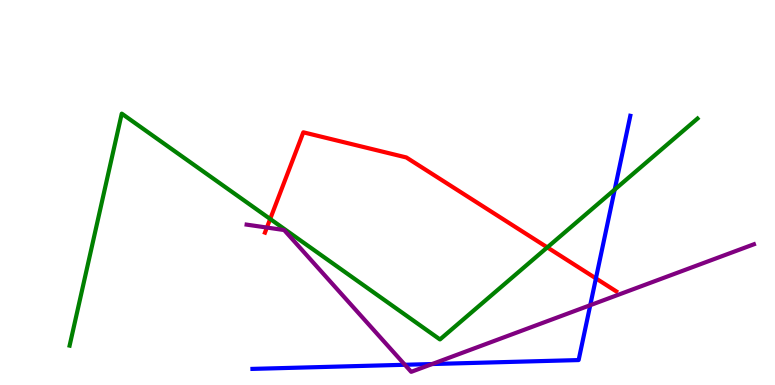[{'lines': ['blue', 'red'], 'intersections': [{'x': 7.69, 'y': 2.77}]}, {'lines': ['green', 'red'], 'intersections': [{'x': 3.49, 'y': 4.31}, {'x': 7.06, 'y': 3.57}]}, {'lines': ['purple', 'red'], 'intersections': [{'x': 3.44, 'y': 4.09}]}, {'lines': ['blue', 'green'], 'intersections': [{'x': 7.93, 'y': 5.08}]}, {'lines': ['blue', 'purple'], 'intersections': [{'x': 5.22, 'y': 0.525}, {'x': 5.58, 'y': 0.545}, {'x': 7.62, 'y': 2.07}]}, {'lines': ['green', 'purple'], 'intersections': []}]